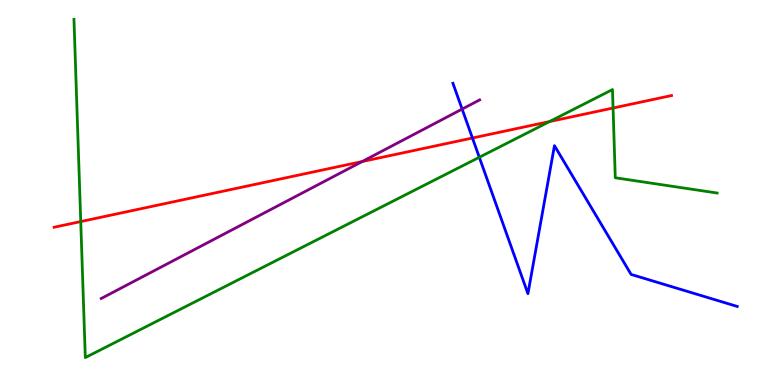[{'lines': ['blue', 'red'], 'intersections': [{'x': 6.1, 'y': 6.42}]}, {'lines': ['green', 'red'], 'intersections': [{'x': 1.04, 'y': 4.25}, {'x': 7.09, 'y': 6.84}, {'x': 7.91, 'y': 7.19}]}, {'lines': ['purple', 'red'], 'intersections': [{'x': 4.67, 'y': 5.8}]}, {'lines': ['blue', 'green'], 'intersections': [{'x': 6.18, 'y': 5.91}]}, {'lines': ['blue', 'purple'], 'intersections': [{'x': 5.96, 'y': 7.17}]}, {'lines': ['green', 'purple'], 'intersections': []}]